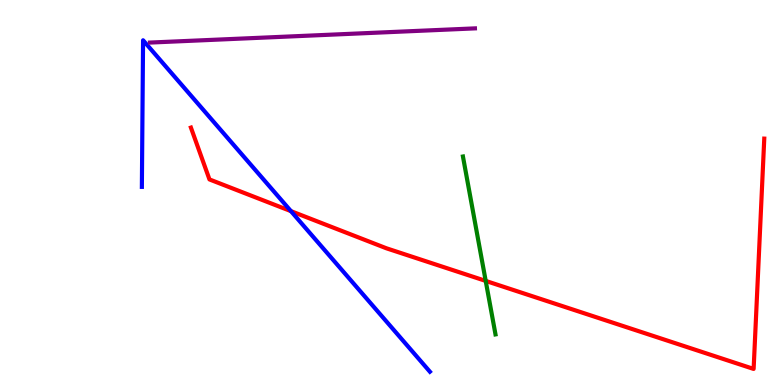[{'lines': ['blue', 'red'], 'intersections': [{'x': 3.75, 'y': 4.52}]}, {'lines': ['green', 'red'], 'intersections': [{'x': 6.27, 'y': 2.7}]}, {'lines': ['purple', 'red'], 'intersections': []}, {'lines': ['blue', 'green'], 'intersections': []}, {'lines': ['blue', 'purple'], 'intersections': []}, {'lines': ['green', 'purple'], 'intersections': []}]